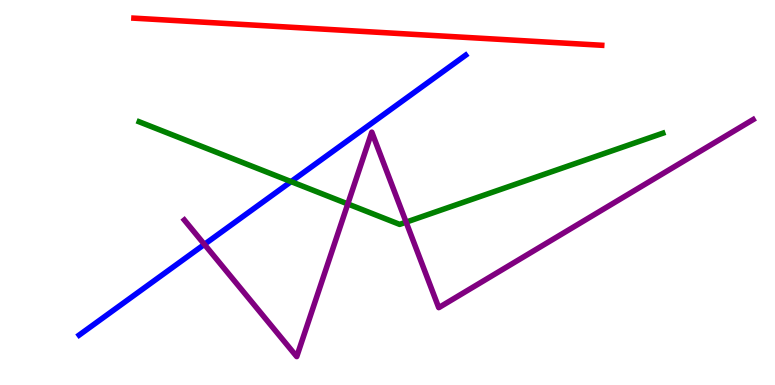[{'lines': ['blue', 'red'], 'intersections': []}, {'lines': ['green', 'red'], 'intersections': []}, {'lines': ['purple', 'red'], 'intersections': []}, {'lines': ['blue', 'green'], 'intersections': [{'x': 3.76, 'y': 5.28}]}, {'lines': ['blue', 'purple'], 'intersections': [{'x': 2.64, 'y': 3.65}]}, {'lines': ['green', 'purple'], 'intersections': [{'x': 4.49, 'y': 4.7}, {'x': 5.24, 'y': 4.23}]}]